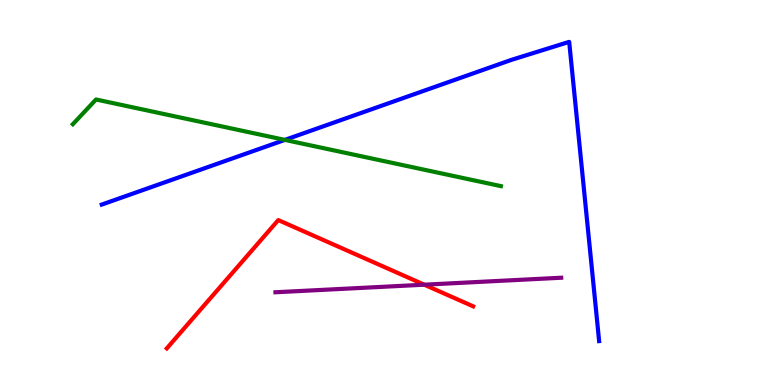[{'lines': ['blue', 'red'], 'intersections': []}, {'lines': ['green', 'red'], 'intersections': []}, {'lines': ['purple', 'red'], 'intersections': [{'x': 5.47, 'y': 2.61}]}, {'lines': ['blue', 'green'], 'intersections': [{'x': 3.68, 'y': 6.37}]}, {'lines': ['blue', 'purple'], 'intersections': []}, {'lines': ['green', 'purple'], 'intersections': []}]